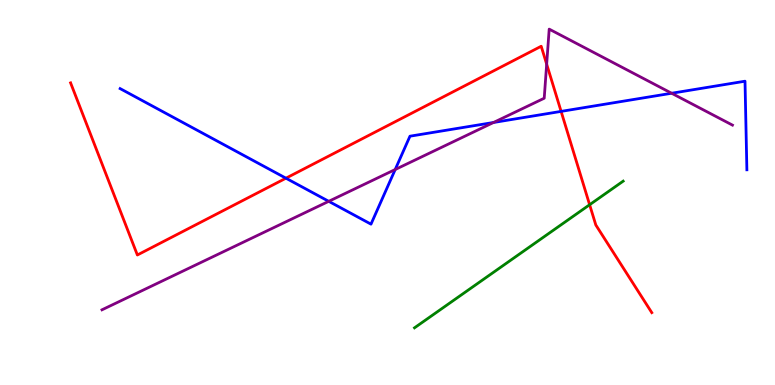[{'lines': ['blue', 'red'], 'intersections': [{'x': 3.69, 'y': 5.37}, {'x': 7.24, 'y': 7.11}]}, {'lines': ['green', 'red'], 'intersections': [{'x': 7.61, 'y': 4.68}]}, {'lines': ['purple', 'red'], 'intersections': [{'x': 7.05, 'y': 8.33}]}, {'lines': ['blue', 'green'], 'intersections': []}, {'lines': ['blue', 'purple'], 'intersections': [{'x': 4.24, 'y': 4.77}, {'x': 5.1, 'y': 5.6}, {'x': 6.37, 'y': 6.82}, {'x': 8.67, 'y': 7.58}]}, {'lines': ['green', 'purple'], 'intersections': []}]